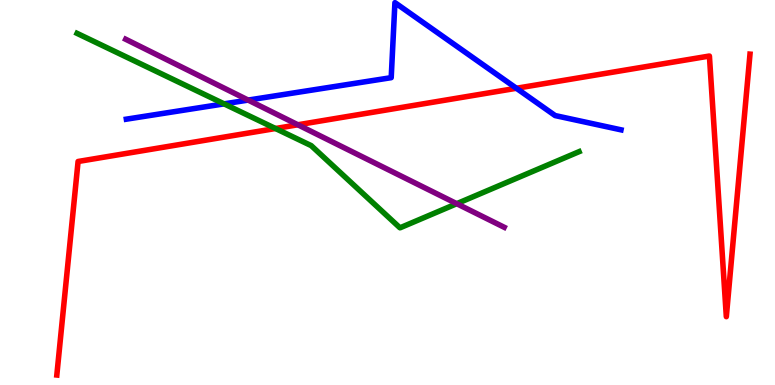[{'lines': ['blue', 'red'], 'intersections': [{'x': 6.66, 'y': 7.71}]}, {'lines': ['green', 'red'], 'intersections': [{'x': 3.55, 'y': 6.66}]}, {'lines': ['purple', 'red'], 'intersections': [{'x': 3.84, 'y': 6.76}]}, {'lines': ['blue', 'green'], 'intersections': [{'x': 2.89, 'y': 7.3}]}, {'lines': ['blue', 'purple'], 'intersections': [{'x': 3.2, 'y': 7.4}]}, {'lines': ['green', 'purple'], 'intersections': [{'x': 5.89, 'y': 4.71}]}]